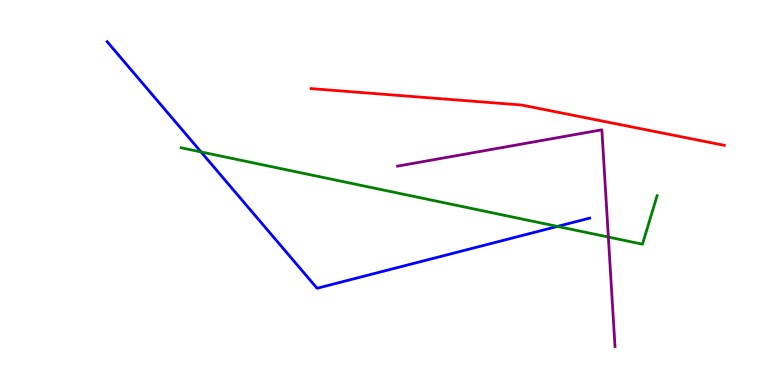[{'lines': ['blue', 'red'], 'intersections': []}, {'lines': ['green', 'red'], 'intersections': []}, {'lines': ['purple', 'red'], 'intersections': []}, {'lines': ['blue', 'green'], 'intersections': [{'x': 2.59, 'y': 6.05}, {'x': 7.19, 'y': 4.12}]}, {'lines': ['blue', 'purple'], 'intersections': []}, {'lines': ['green', 'purple'], 'intersections': [{'x': 7.85, 'y': 3.84}]}]